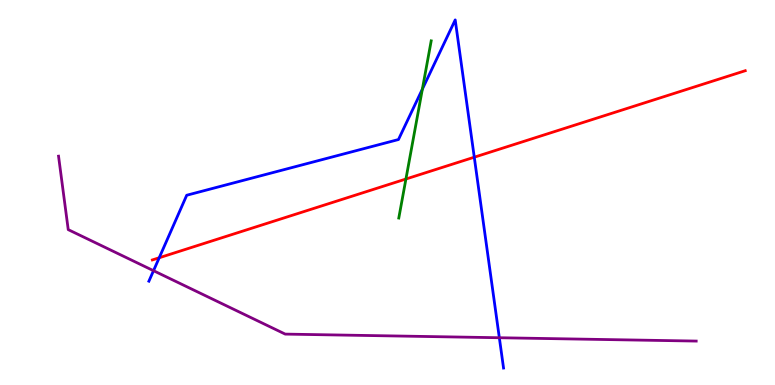[{'lines': ['blue', 'red'], 'intersections': [{'x': 2.05, 'y': 3.31}, {'x': 6.12, 'y': 5.92}]}, {'lines': ['green', 'red'], 'intersections': [{'x': 5.24, 'y': 5.35}]}, {'lines': ['purple', 'red'], 'intersections': []}, {'lines': ['blue', 'green'], 'intersections': [{'x': 5.45, 'y': 7.68}]}, {'lines': ['blue', 'purple'], 'intersections': [{'x': 1.98, 'y': 2.97}, {'x': 6.44, 'y': 1.23}]}, {'lines': ['green', 'purple'], 'intersections': []}]